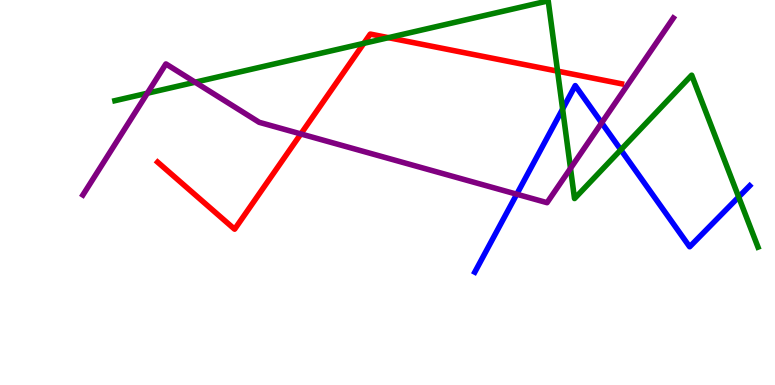[{'lines': ['blue', 'red'], 'intersections': []}, {'lines': ['green', 'red'], 'intersections': [{'x': 4.69, 'y': 8.87}, {'x': 5.01, 'y': 9.02}, {'x': 7.19, 'y': 8.15}]}, {'lines': ['purple', 'red'], 'intersections': [{'x': 3.88, 'y': 6.52}]}, {'lines': ['blue', 'green'], 'intersections': [{'x': 7.26, 'y': 7.17}, {'x': 8.01, 'y': 6.11}, {'x': 9.53, 'y': 4.88}]}, {'lines': ['blue', 'purple'], 'intersections': [{'x': 6.67, 'y': 4.96}, {'x': 7.76, 'y': 6.81}]}, {'lines': ['green', 'purple'], 'intersections': [{'x': 1.9, 'y': 7.58}, {'x': 2.52, 'y': 7.86}, {'x': 7.36, 'y': 5.63}]}]